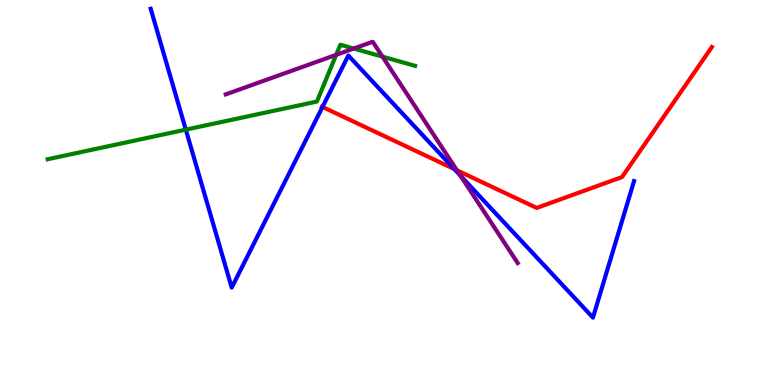[{'lines': ['blue', 'red'], 'intersections': [{'x': 4.16, 'y': 7.22}, {'x': 5.86, 'y': 5.61}]}, {'lines': ['green', 'red'], 'intersections': []}, {'lines': ['purple', 'red'], 'intersections': [{'x': 5.9, 'y': 5.58}]}, {'lines': ['blue', 'green'], 'intersections': [{'x': 2.4, 'y': 6.63}]}, {'lines': ['blue', 'purple'], 'intersections': [{'x': 5.94, 'y': 5.44}]}, {'lines': ['green', 'purple'], 'intersections': [{'x': 4.34, 'y': 8.58}, {'x': 4.57, 'y': 8.74}, {'x': 4.94, 'y': 8.53}]}]